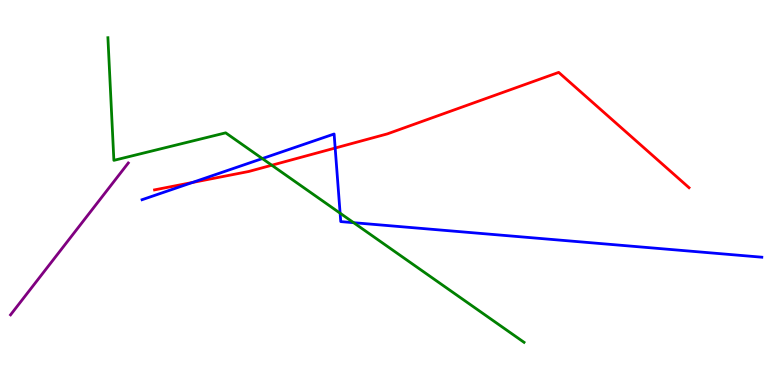[{'lines': ['blue', 'red'], 'intersections': [{'x': 2.48, 'y': 5.26}, {'x': 4.32, 'y': 6.15}]}, {'lines': ['green', 'red'], 'intersections': [{'x': 3.51, 'y': 5.71}]}, {'lines': ['purple', 'red'], 'intersections': []}, {'lines': ['blue', 'green'], 'intersections': [{'x': 3.38, 'y': 5.88}, {'x': 4.39, 'y': 4.46}, {'x': 4.56, 'y': 4.22}]}, {'lines': ['blue', 'purple'], 'intersections': []}, {'lines': ['green', 'purple'], 'intersections': []}]